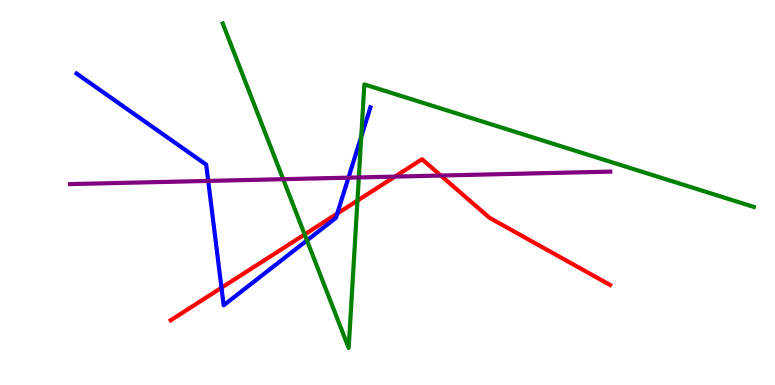[{'lines': ['blue', 'red'], 'intersections': [{'x': 2.86, 'y': 2.53}, {'x': 4.35, 'y': 4.45}]}, {'lines': ['green', 'red'], 'intersections': [{'x': 3.93, 'y': 3.91}, {'x': 4.61, 'y': 4.79}]}, {'lines': ['purple', 'red'], 'intersections': [{'x': 5.1, 'y': 5.41}, {'x': 5.69, 'y': 5.44}]}, {'lines': ['blue', 'green'], 'intersections': [{'x': 3.96, 'y': 3.76}, {'x': 4.66, 'y': 6.45}]}, {'lines': ['blue', 'purple'], 'intersections': [{'x': 2.69, 'y': 5.3}, {'x': 4.5, 'y': 5.39}]}, {'lines': ['green', 'purple'], 'intersections': [{'x': 3.65, 'y': 5.35}, {'x': 4.63, 'y': 5.39}]}]